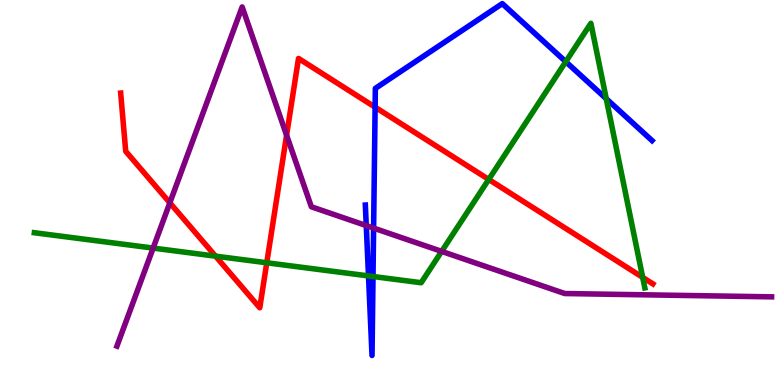[{'lines': ['blue', 'red'], 'intersections': [{'x': 4.84, 'y': 7.22}]}, {'lines': ['green', 'red'], 'intersections': [{'x': 2.78, 'y': 3.35}, {'x': 3.44, 'y': 3.17}, {'x': 6.31, 'y': 5.34}, {'x': 8.29, 'y': 2.8}]}, {'lines': ['purple', 'red'], 'intersections': [{'x': 2.19, 'y': 4.73}, {'x': 3.7, 'y': 6.49}]}, {'lines': ['blue', 'green'], 'intersections': [{'x': 4.75, 'y': 2.83}, {'x': 4.81, 'y': 2.82}, {'x': 7.3, 'y': 8.4}, {'x': 7.82, 'y': 7.44}]}, {'lines': ['blue', 'purple'], 'intersections': [{'x': 4.73, 'y': 4.14}, {'x': 4.82, 'y': 4.08}]}, {'lines': ['green', 'purple'], 'intersections': [{'x': 1.98, 'y': 3.56}, {'x': 5.7, 'y': 3.47}]}]